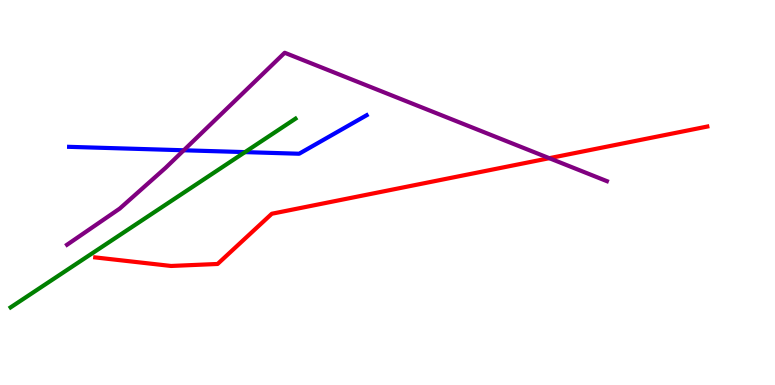[{'lines': ['blue', 'red'], 'intersections': []}, {'lines': ['green', 'red'], 'intersections': []}, {'lines': ['purple', 'red'], 'intersections': [{'x': 7.09, 'y': 5.89}]}, {'lines': ['blue', 'green'], 'intersections': [{'x': 3.16, 'y': 6.05}]}, {'lines': ['blue', 'purple'], 'intersections': [{'x': 2.37, 'y': 6.1}]}, {'lines': ['green', 'purple'], 'intersections': []}]